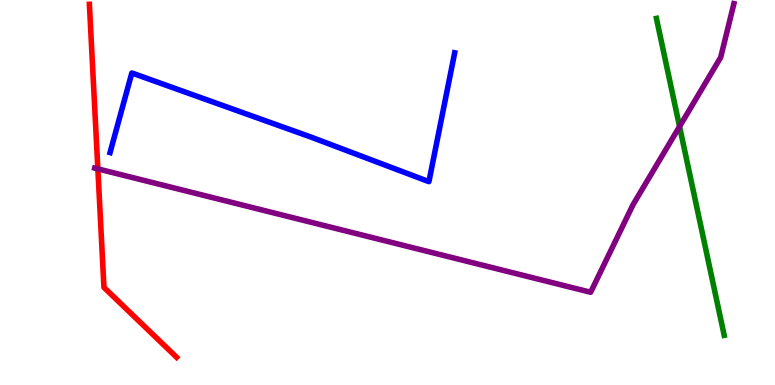[{'lines': ['blue', 'red'], 'intersections': []}, {'lines': ['green', 'red'], 'intersections': []}, {'lines': ['purple', 'red'], 'intersections': [{'x': 1.26, 'y': 5.61}]}, {'lines': ['blue', 'green'], 'intersections': []}, {'lines': ['blue', 'purple'], 'intersections': []}, {'lines': ['green', 'purple'], 'intersections': [{'x': 8.77, 'y': 6.71}]}]